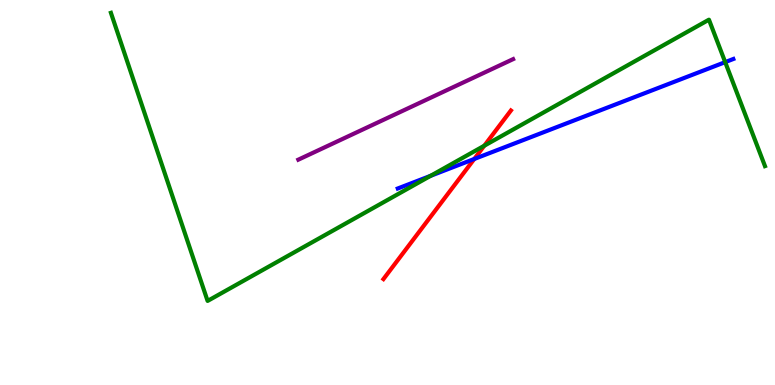[{'lines': ['blue', 'red'], 'intersections': [{'x': 6.12, 'y': 5.87}]}, {'lines': ['green', 'red'], 'intersections': [{'x': 6.25, 'y': 6.22}]}, {'lines': ['purple', 'red'], 'intersections': []}, {'lines': ['blue', 'green'], 'intersections': [{'x': 5.56, 'y': 5.43}, {'x': 9.36, 'y': 8.39}]}, {'lines': ['blue', 'purple'], 'intersections': []}, {'lines': ['green', 'purple'], 'intersections': []}]